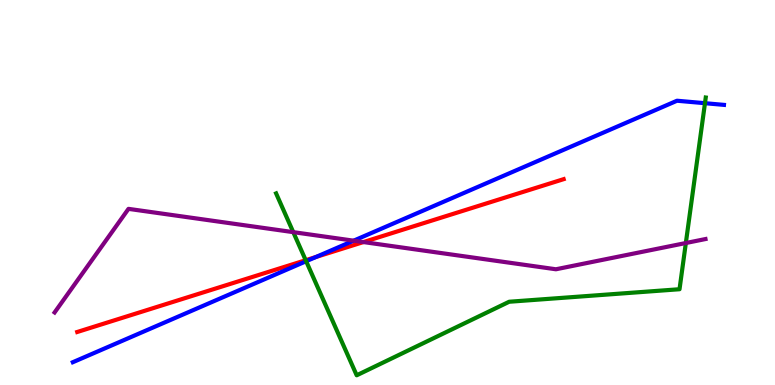[{'lines': ['blue', 'red'], 'intersections': [{'x': 4.08, 'y': 3.33}]}, {'lines': ['green', 'red'], 'intersections': [{'x': 3.94, 'y': 3.24}]}, {'lines': ['purple', 'red'], 'intersections': [{'x': 4.69, 'y': 3.71}]}, {'lines': ['blue', 'green'], 'intersections': [{'x': 3.95, 'y': 3.21}, {'x': 9.1, 'y': 7.32}]}, {'lines': ['blue', 'purple'], 'intersections': [{'x': 4.56, 'y': 3.75}]}, {'lines': ['green', 'purple'], 'intersections': [{'x': 3.78, 'y': 3.97}, {'x': 8.85, 'y': 3.69}]}]